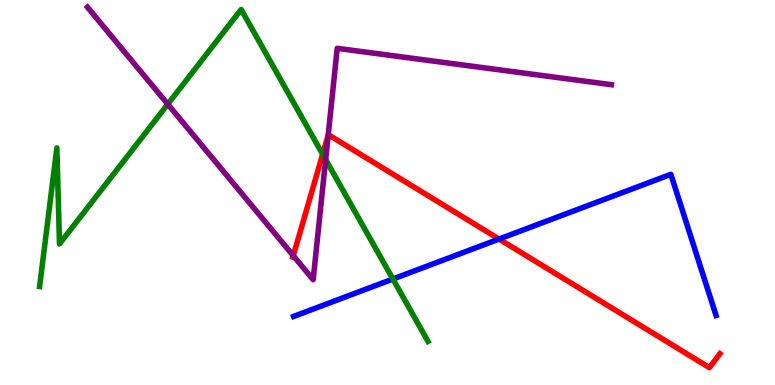[{'lines': ['blue', 'red'], 'intersections': [{'x': 6.44, 'y': 3.79}]}, {'lines': ['green', 'red'], 'intersections': [{'x': 4.16, 'y': 5.99}]}, {'lines': ['purple', 'red'], 'intersections': [{'x': 3.78, 'y': 3.36}, {'x': 4.23, 'y': 6.49}]}, {'lines': ['blue', 'green'], 'intersections': [{'x': 5.07, 'y': 2.75}]}, {'lines': ['blue', 'purple'], 'intersections': []}, {'lines': ['green', 'purple'], 'intersections': [{'x': 2.16, 'y': 7.29}, {'x': 4.2, 'y': 5.85}]}]